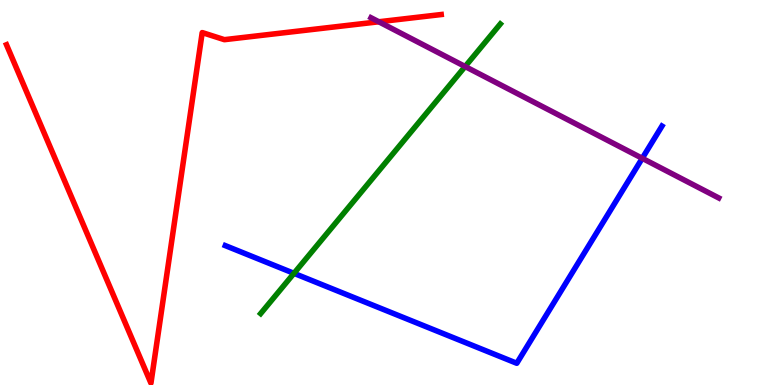[{'lines': ['blue', 'red'], 'intersections': []}, {'lines': ['green', 'red'], 'intersections': []}, {'lines': ['purple', 'red'], 'intersections': [{'x': 4.89, 'y': 9.43}]}, {'lines': ['blue', 'green'], 'intersections': [{'x': 3.79, 'y': 2.9}]}, {'lines': ['blue', 'purple'], 'intersections': [{'x': 8.29, 'y': 5.89}]}, {'lines': ['green', 'purple'], 'intersections': [{'x': 6.0, 'y': 8.27}]}]